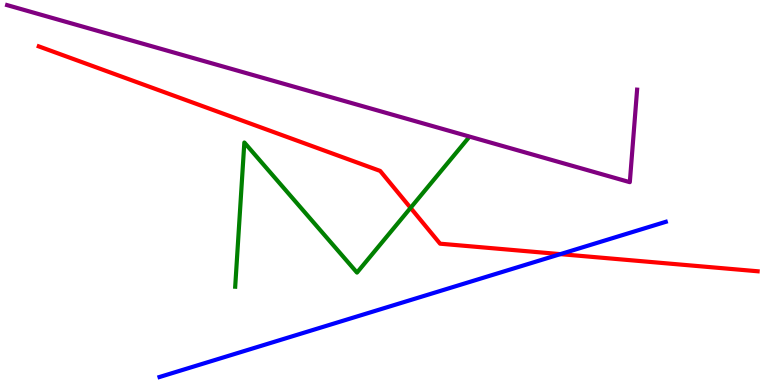[{'lines': ['blue', 'red'], 'intersections': [{'x': 7.23, 'y': 3.4}]}, {'lines': ['green', 'red'], 'intersections': [{'x': 5.3, 'y': 4.6}]}, {'lines': ['purple', 'red'], 'intersections': []}, {'lines': ['blue', 'green'], 'intersections': []}, {'lines': ['blue', 'purple'], 'intersections': []}, {'lines': ['green', 'purple'], 'intersections': []}]